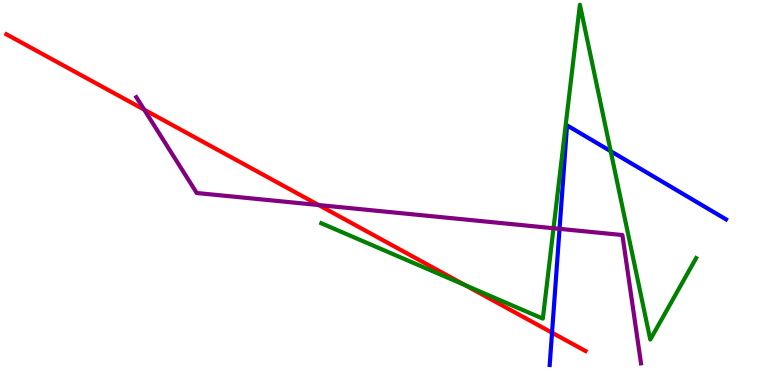[{'lines': ['blue', 'red'], 'intersections': [{'x': 7.12, 'y': 1.36}]}, {'lines': ['green', 'red'], 'intersections': [{'x': 6.0, 'y': 2.59}]}, {'lines': ['purple', 'red'], 'intersections': [{'x': 1.86, 'y': 7.15}, {'x': 4.11, 'y': 4.67}]}, {'lines': ['blue', 'green'], 'intersections': [{'x': 7.88, 'y': 6.07}]}, {'lines': ['blue', 'purple'], 'intersections': [{'x': 7.22, 'y': 4.06}]}, {'lines': ['green', 'purple'], 'intersections': [{'x': 7.14, 'y': 4.07}]}]